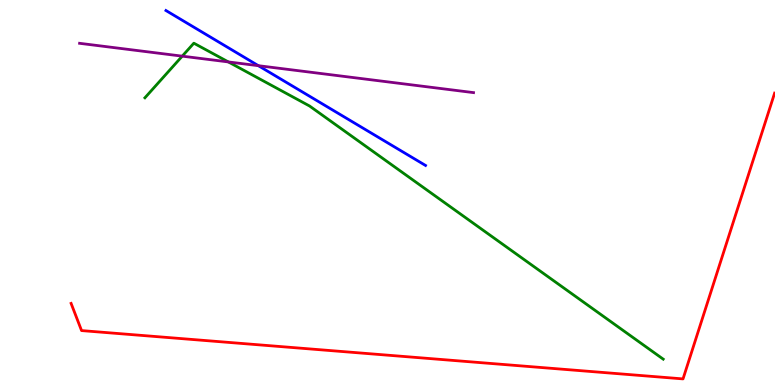[{'lines': ['blue', 'red'], 'intersections': []}, {'lines': ['green', 'red'], 'intersections': []}, {'lines': ['purple', 'red'], 'intersections': []}, {'lines': ['blue', 'green'], 'intersections': []}, {'lines': ['blue', 'purple'], 'intersections': [{'x': 3.33, 'y': 8.29}]}, {'lines': ['green', 'purple'], 'intersections': [{'x': 2.35, 'y': 8.54}, {'x': 2.95, 'y': 8.39}]}]